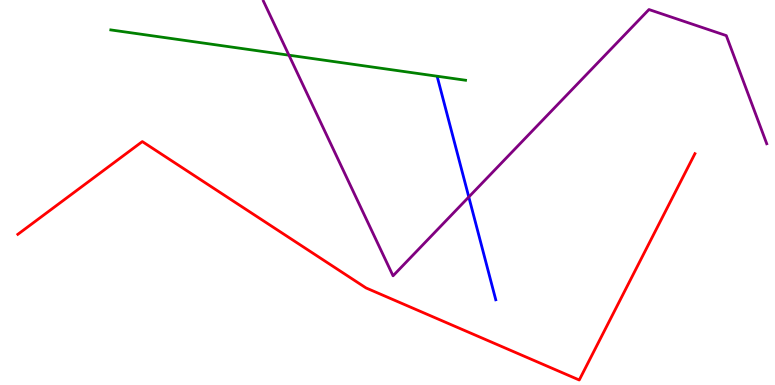[{'lines': ['blue', 'red'], 'intersections': []}, {'lines': ['green', 'red'], 'intersections': []}, {'lines': ['purple', 'red'], 'intersections': []}, {'lines': ['blue', 'green'], 'intersections': []}, {'lines': ['blue', 'purple'], 'intersections': [{'x': 6.05, 'y': 4.88}]}, {'lines': ['green', 'purple'], 'intersections': [{'x': 3.73, 'y': 8.57}]}]